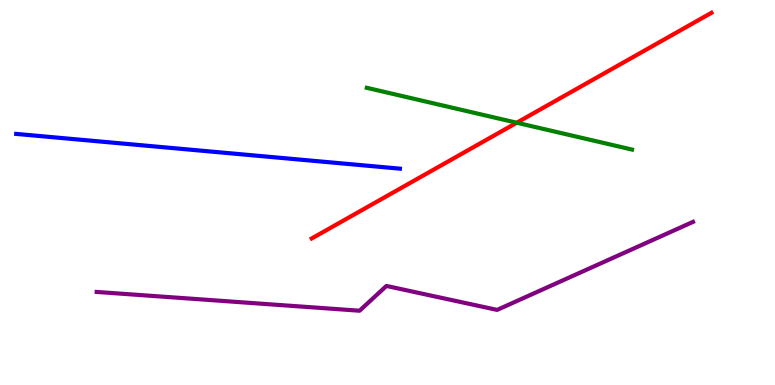[{'lines': ['blue', 'red'], 'intersections': []}, {'lines': ['green', 'red'], 'intersections': [{'x': 6.67, 'y': 6.81}]}, {'lines': ['purple', 'red'], 'intersections': []}, {'lines': ['blue', 'green'], 'intersections': []}, {'lines': ['blue', 'purple'], 'intersections': []}, {'lines': ['green', 'purple'], 'intersections': []}]